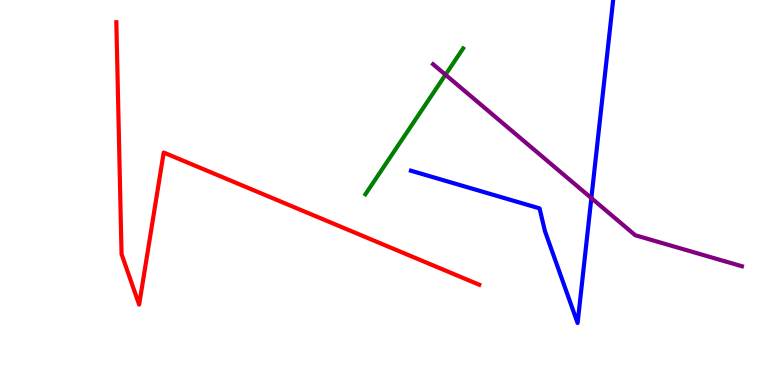[{'lines': ['blue', 'red'], 'intersections': []}, {'lines': ['green', 'red'], 'intersections': []}, {'lines': ['purple', 'red'], 'intersections': []}, {'lines': ['blue', 'green'], 'intersections': []}, {'lines': ['blue', 'purple'], 'intersections': [{'x': 7.63, 'y': 4.85}]}, {'lines': ['green', 'purple'], 'intersections': [{'x': 5.75, 'y': 8.06}]}]